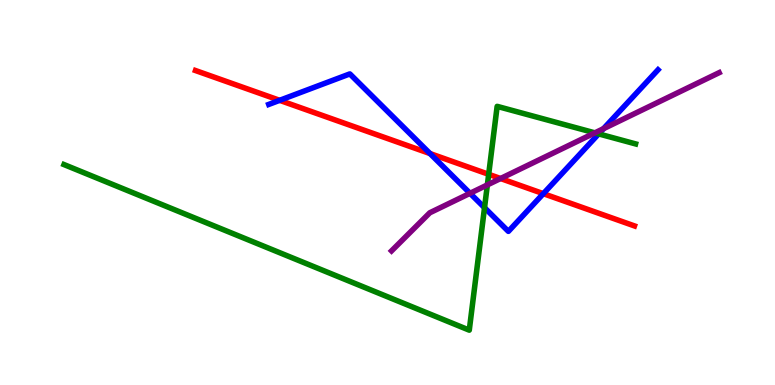[{'lines': ['blue', 'red'], 'intersections': [{'x': 3.61, 'y': 7.39}, {'x': 5.55, 'y': 6.01}, {'x': 7.01, 'y': 4.97}]}, {'lines': ['green', 'red'], 'intersections': [{'x': 6.31, 'y': 5.47}]}, {'lines': ['purple', 'red'], 'intersections': [{'x': 6.46, 'y': 5.36}]}, {'lines': ['blue', 'green'], 'intersections': [{'x': 6.25, 'y': 4.61}, {'x': 7.72, 'y': 6.52}]}, {'lines': ['blue', 'purple'], 'intersections': [{'x': 6.06, 'y': 4.98}, {'x': 7.79, 'y': 6.66}]}, {'lines': ['green', 'purple'], 'intersections': [{'x': 6.29, 'y': 5.2}, {'x': 7.68, 'y': 6.55}]}]